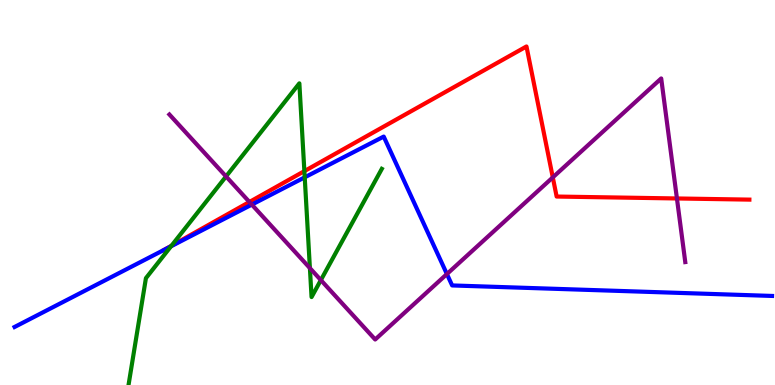[{'lines': ['blue', 'red'], 'intersections': [{'x': 2.12, 'y': 3.51}]}, {'lines': ['green', 'red'], 'intersections': [{'x': 2.21, 'y': 3.62}, {'x': 3.93, 'y': 5.55}]}, {'lines': ['purple', 'red'], 'intersections': [{'x': 3.22, 'y': 4.75}, {'x': 7.13, 'y': 5.39}, {'x': 8.73, 'y': 4.85}]}, {'lines': ['blue', 'green'], 'intersections': [{'x': 2.21, 'y': 3.6}, {'x': 3.93, 'y': 5.39}]}, {'lines': ['blue', 'purple'], 'intersections': [{'x': 3.25, 'y': 4.69}, {'x': 5.77, 'y': 2.88}]}, {'lines': ['green', 'purple'], 'intersections': [{'x': 2.92, 'y': 5.42}, {'x': 4.0, 'y': 3.04}, {'x': 4.14, 'y': 2.72}]}]